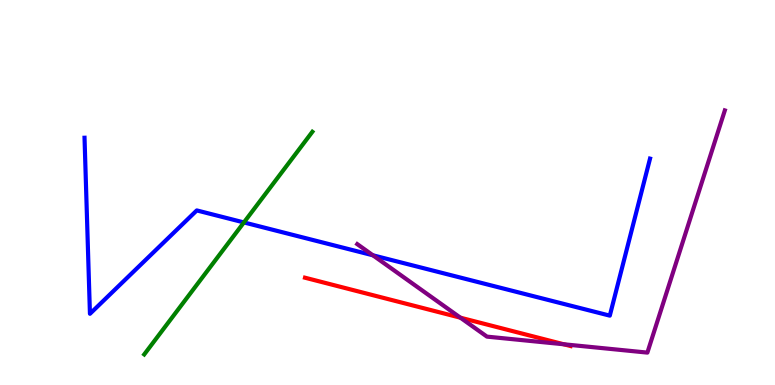[{'lines': ['blue', 'red'], 'intersections': []}, {'lines': ['green', 'red'], 'intersections': []}, {'lines': ['purple', 'red'], 'intersections': [{'x': 5.94, 'y': 1.75}, {'x': 7.27, 'y': 1.06}]}, {'lines': ['blue', 'green'], 'intersections': [{'x': 3.15, 'y': 4.22}]}, {'lines': ['blue', 'purple'], 'intersections': [{'x': 4.81, 'y': 3.37}]}, {'lines': ['green', 'purple'], 'intersections': []}]